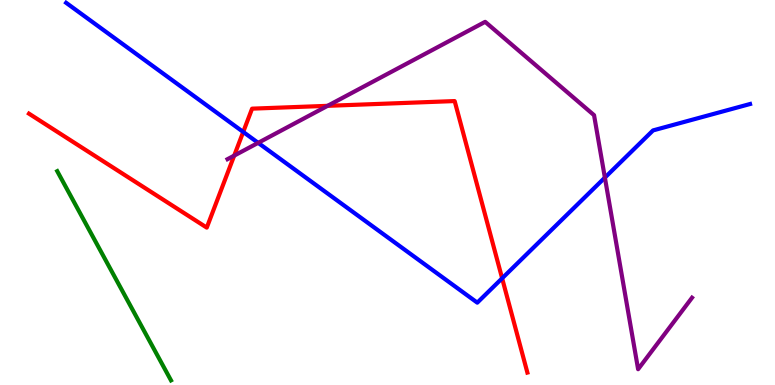[{'lines': ['blue', 'red'], 'intersections': [{'x': 3.14, 'y': 6.57}, {'x': 6.48, 'y': 2.77}]}, {'lines': ['green', 'red'], 'intersections': []}, {'lines': ['purple', 'red'], 'intersections': [{'x': 3.02, 'y': 5.96}, {'x': 4.23, 'y': 7.25}]}, {'lines': ['blue', 'green'], 'intersections': []}, {'lines': ['blue', 'purple'], 'intersections': [{'x': 3.33, 'y': 6.29}, {'x': 7.8, 'y': 5.39}]}, {'lines': ['green', 'purple'], 'intersections': []}]